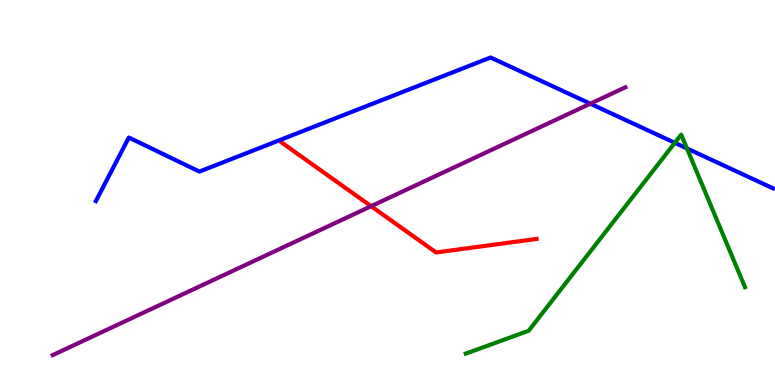[{'lines': ['blue', 'red'], 'intersections': []}, {'lines': ['green', 'red'], 'intersections': []}, {'lines': ['purple', 'red'], 'intersections': [{'x': 4.79, 'y': 4.64}]}, {'lines': ['blue', 'green'], 'intersections': [{'x': 8.71, 'y': 6.29}, {'x': 8.86, 'y': 6.14}]}, {'lines': ['blue', 'purple'], 'intersections': [{'x': 7.62, 'y': 7.31}]}, {'lines': ['green', 'purple'], 'intersections': []}]